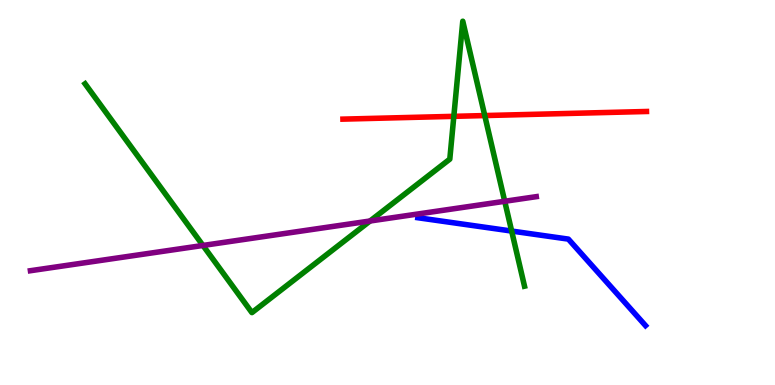[{'lines': ['blue', 'red'], 'intersections': []}, {'lines': ['green', 'red'], 'intersections': [{'x': 5.86, 'y': 6.98}, {'x': 6.25, 'y': 7.0}]}, {'lines': ['purple', 'red'], 'intersections': []}, {'lines': ['blue', 'green'], 'intersections': [{'x': 6.6, 'y': 4.0}]}, {'lines': ['blue', 'purple'], 'intersections': []}, {'lines': ['green', 'purple'], 'intersections': [{'x': 2.62, 'y': 3.62}, {'x': 4.77, 'y': 4.26}, {'x': 6.51, 'y': 4.77}]}]